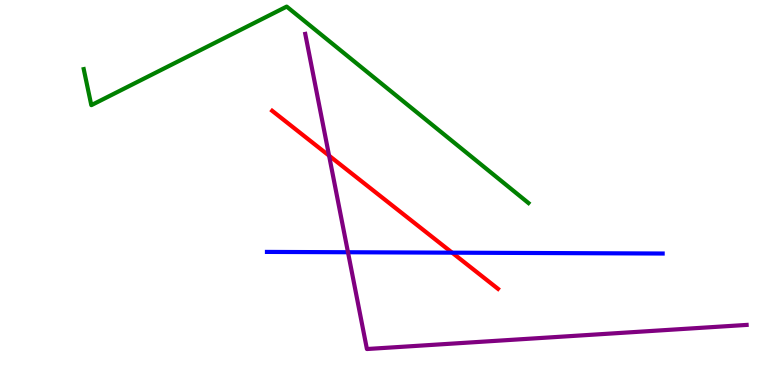[{'lines': ['blue', 'red'], 'intersections': [{'x': 5.83, 'y': 3.44}]}, {'lines': ['green', 'red'], 'intersections': []}, {'lines': ['purple', 'red'], 'intersections': [{'x': 4.25, 'y': 5.96}]}, {'lines': ['blue', 'green'], 'intersections': []}, {'lines': ['blue', 'purple'], 'intersections': [{'x': 4.49, 'y': 3.45}]}, {'lines': ['green', 'purple'], 'intersections': []}]